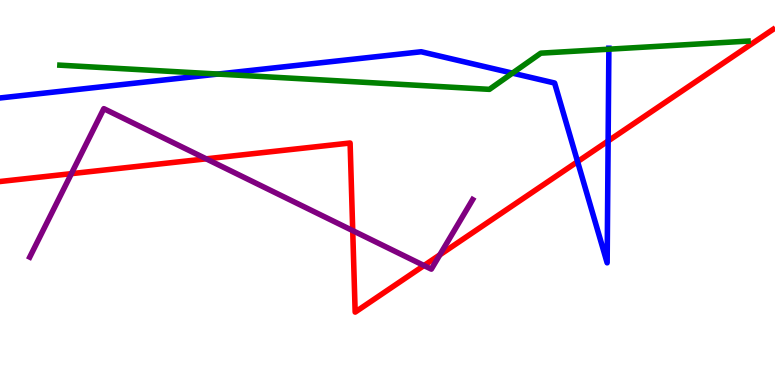[{'lines': ['blue', 'red'], 'intersections': [{'x': 7.45, 'y': 5.8}, {'x': 7.85, 'y': 6.34}]}, {'lines': ['green', 'red'], 'intersections': []}, {'lines': ['purple', 'red'], 'intersections': [{'x': 0.921, 'y': 5.49}, {'x': 2.66, 'y': 5.87}, {'x': 4.55, 'y': 4.01}, {'x': 5.47, 'y': 3.1}, {'x': 5.68, 'y': 3.38}]}, {'lines': ['blue', 'green'], 'intersections': [{'x': 2.81, 'y': 8.08}, {'x': 6.61, 'y': 8.1}, {'x': 7.86, 'y': 8.72}]}, {'lines': ['blue', 'purple'], 'intersections': []}, {'lines': ['green', 'purple'], 'intersections': []}]